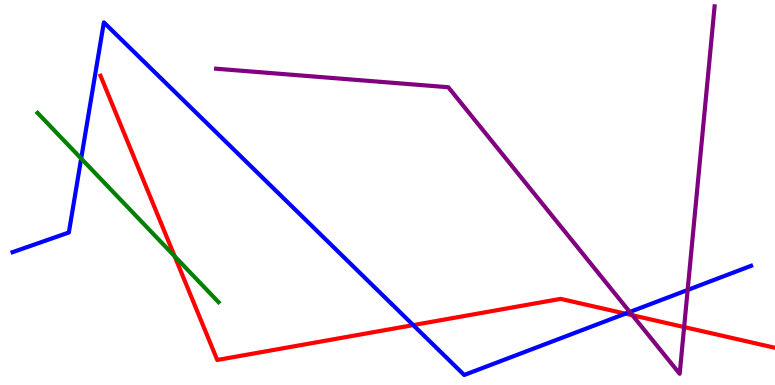[{'lines': ['blue', 'red'], 'intersections': [{'x': 5.33, 'y': 1.56}, {'x': 8.07, 'y': 1.85}]}, {'lines': ['green', 'red'], 'intersections': [{'x': 2.25, 'y': 3.34}]}, {'lines': ['purple', 'red'], 'intersections': [{'x': 8.16, 'y': 1.81}, {'x': 8.83, 'y': 1.51}]}, {'lines': ['blue', 'green'], 'intersections': [{'x': 1.05, 'y': 5.88}]}, {'lines': ['blue', 'purple'], 'intersections': [{'x': 8.13, 'y': 1.9}, {'x': 8.87, 'y': 2.47}]}, {'lines': ['green', 'purple'], 'intersections': []}]